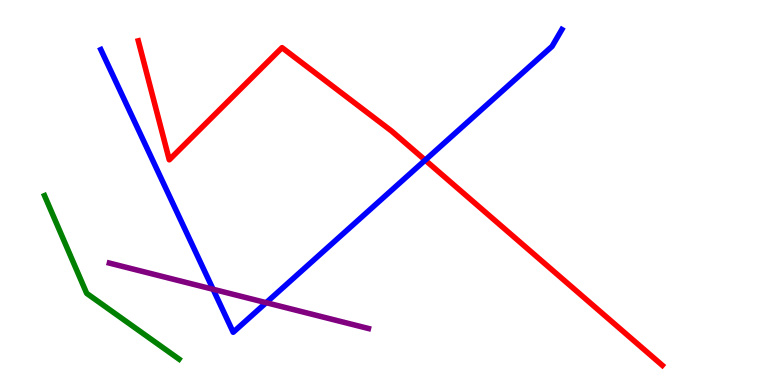[{'lines': ['blue', 'red'], 'intersections': [{'x': 5.49, 'y': 5.84}]}, {'lines': ['green', 'red'], 'intersections': []}, {'lines': ['purple', 'red'], 'intersections': []}, {'lines': ['blue', 'green'], 'intersections': []}, {'lines': ['blue', 'purple'], 'intersections': [{'x': 2.75, 'y': 2.49}, {'x': 3.43, 'y': 2.14}]}, {'lines': ['green', 'purple'], 'intersections': []}]